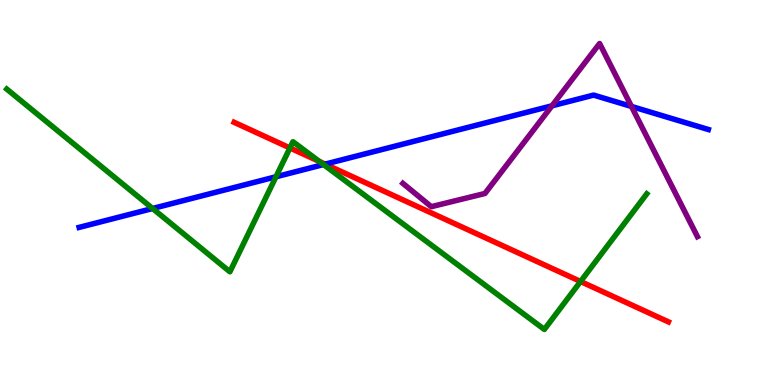[{'lines': ['blue', 'red'], 'intersections': [{'x': 4.2, 'y': 5.74}]}, {'lines': ['green', 'red'], 'intersections': [{'x': 3.74, 'y': 6.16}, {'x': 4.12, 'y': 5.8}, {'x': 7.49, 'y': 2.69}]}, {'lines': ['purple', 'red'], 'intersections': []}, {'lines': ['blue', 'green'], 'intersections': [{'x': 1.97, 'y': 4.58}, {'x': 3.56, 'y': 5.41}, {'x': 4.17, 'y': 5.73}]}, {'lines': ['blue', 'purple'], 'intersections': [{'x': 7.12, 'y': 7.25}, {'x': 8.15, 'y': 7.24}]}, {'lines': ['green', 'purple'], 'intersections': []}]